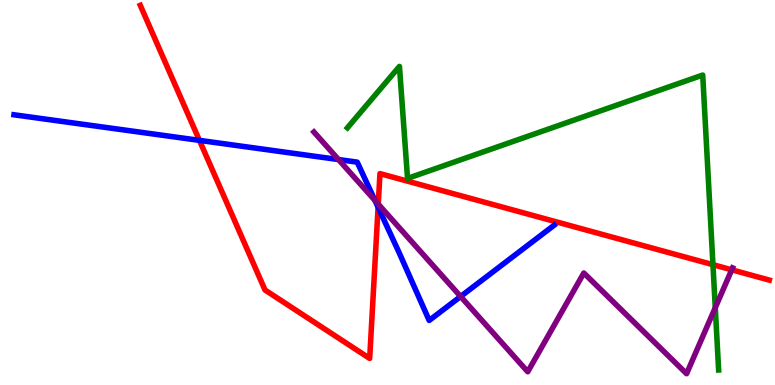[{'lines': ['blue', 'red'], 'intersections': [{'x': 2.57, 'y': 6.35}, {'x': 4.88, 'y': 4.62}]}, {'lines': ['green', 'red'], 'intersections': [{'x': 9.2, 'y': 3.13}]}, {'lines': ['purple', 'red'], 'intersections': [{'x': 4.88, 'y': 4.7}, {'x': 9.44, 'y': 2.99}]}, {'lines': ['blue', 'green'], 'intersections': []}, {'lines': ['blue', 'purple'], 'intersections': [{'x': 4.37, 'y': 5.86}, {'x': 4.84, 'y': 4.79}, {'x': 5.94, 'y': 2.3}]}, {'lines': ['green', 'purple'], 'intersections': [{'x': 9.23, 'y': 2.01}]}]